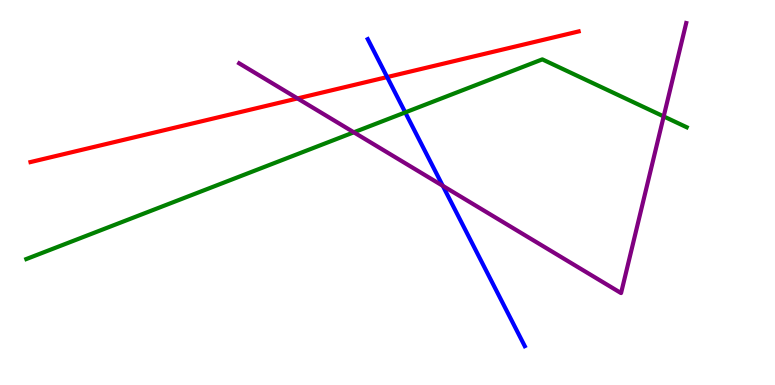[{'lines': ['blue', 'red'], 'intersections': [{'x': 5.0, 'y': 8.0}]}, {'lines': ['green', 'red'], 'intersections': []}, {'lines': ['purple', 'red'], 'intersections': [{'x': 3.84, 'y': 7.44}]}, {'lines': ['blue', 'green'], 'intersections': [{'x': 5.23, 'y': 7.08}]}, {'lines': ['blue', 'purple'], 'intersections': [{'x': 5.71, 'y': 5.17}]}, {'lines': ['green', 'purple'], 'intersections': [{'x': 4.57, 'y': 6.56}, {'x': 8.56, 'y': 6.98}]}]